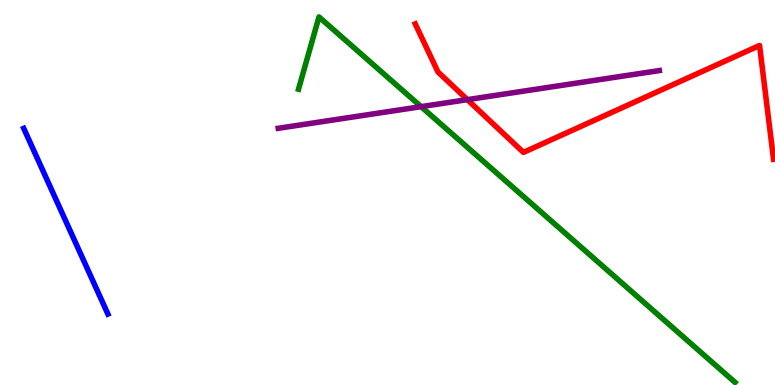[{'lines': ['blue', 'red'], 'intersections': []}, {'lines': ['green', 'red'], 'intersections': []}, {'lines': ['purple', 'red'], 'intersections': [{'x': 6.03, 'y': 7.41}]}, {'lines': ['blue', 'green'], 'intersections': []}, {'lines': ['blue', 'purple'], 'intersections': []}, {'lines': ['green', 'purple'], 'intersections': [{'x': 5.43, 'y': 7.23}]}]